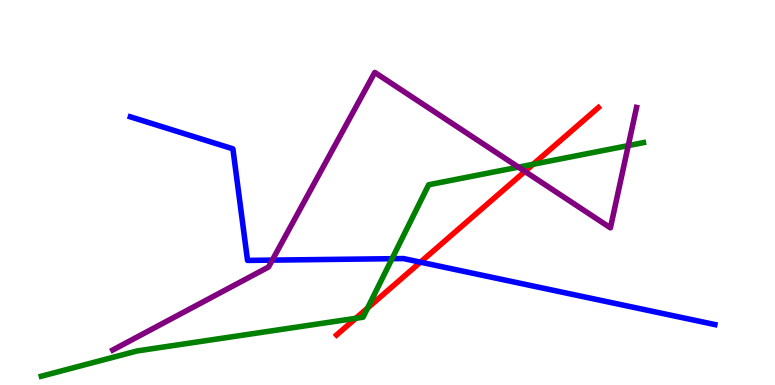[{'lines': ['blue', 'red'], 'intersections': [{'x': 5.43, 'y': 3.19}]}, {'lines': ['green', 'red'], 'intersections': [{'x': 4.59, 'y': 1.73}, {'x': 4.74, 'y': 2.0}, {'x': 6.88, 'y': 5.73}]}, {'lines': ['purple', 'red'], 'intersections': [{'x': 6.77, 'y': 5.55}]}, {'lines': ['blue', 'green'], 'intersections': [{'x': 5.06, 'y': 3.28}]}, {'lines': ['blue', 'purple'], 'intersections': [{'x': 3.51, 'y': 3.24}]}, {'lines': ['green', 'purple'], 'intersections': [{'x': 6.69, 'y': 5.66}, {'x': 8.11, 'y': 6.22}]}]